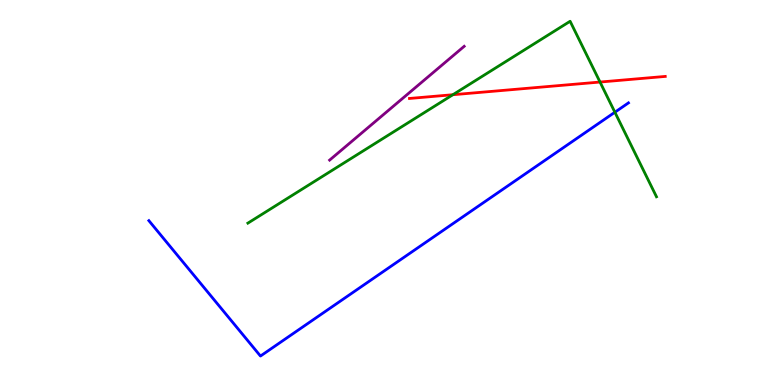[{'lines': ['blue', 'red'], 'intersections': []}, {'lines': ['green', 'red'], 'intersections': [{'x': 5.84, 'y': 7.54}, {'x': 7.74, 'y': 7.87}]}, {'lines': ['purple', 'red'], 'intersections': []}, {'lines': ['blue', 'green'], 'intersections': [{'x': 7.93, 'y': 7.08}]}, {'lines': ['blue', 'purple'], 'intersections': []}, {'lines': ['green', 'purple'], 'intersections': []}]